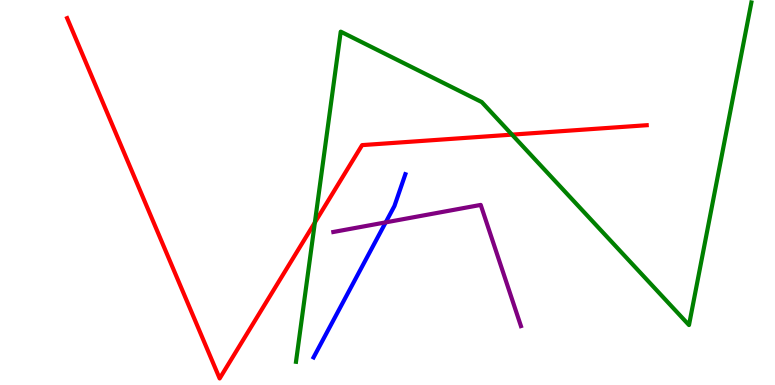[{'lines': ['blue', 'red'], 'intersections': []}, {'lines': ['green', 'red'], 'intersections': [{'x': 4.06, 'y': 4.22}, {'x': 6.61, 'y': 6.5}]}, {'lines': ['purple', 'red'], 'intersections': []}, {'lines': ['blue', 'green'], 'intersections': []}, {'lines': ['blue', 'purple'], 'intersections': [{'x': 4.98, 'y': 4.22}]}, {'lines': ['green', 'purple'], 'intersections': []}]